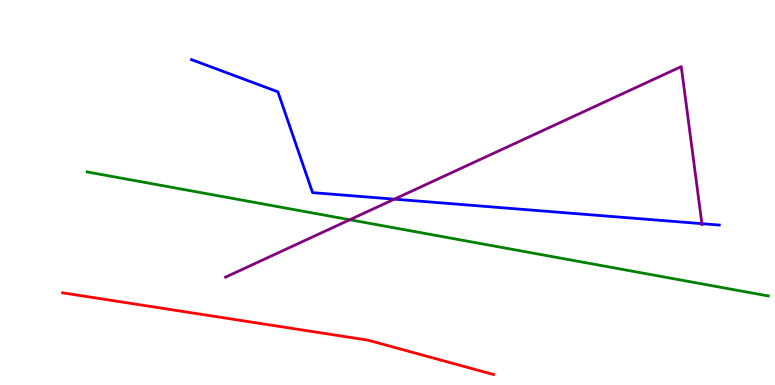[{'lines': ['blue', 'red'], 'intersections': []}, {'lines': ['green', 'red'], 'intersections': []}, {'lines': ['purple', 'red'], 'intersections': []}, {'lines': ['blue', 'green'], 'intersections': []}, {'lines': ['blue', 'purple'], 'intersections': [{'x': 5.09, 'y': 4.83}, {'x': 9.06, 'y': 4.19}]}, {'lines': ['green', 'purple'], 'intersections': [{'x': 4.51, 'y': 4.29}]}]